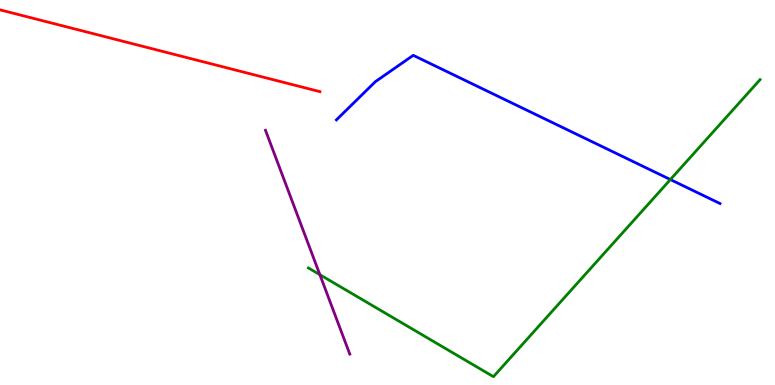[{'lines': ['blue', 'red'], 'intersections': []}, {'lines': ['green', 'red'], 'intersections': []}, {'lines': ['purple', 'red'], 'intersections': []}, {'lines': ['blue', 'green'], 'intersections': [{'x': 8.65, 'y': 5.34}]}, {'lines': ['blue', 'purple'], 'intersections': []}, {'lines': ['green', 'purple'], 'intersections': [{'x': 4.13, 'y': 2.87}]}]